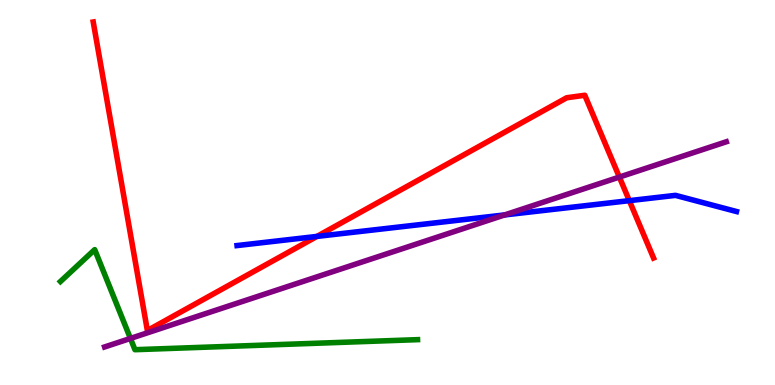[{'lines': ['blue', 'red'], 'intersections': [{'x': 4.09, 'y': 3.86}, {'x': 8.12, 'y': 4.79}]}, {'lines': ['green', 'red'], 'intersections': []}, {'lines': ['purple', 'red'], 'intersections': [{'x': 7.99, 'y': 5.4}]}, {'lines': ['blue', 'green'], 'intersections': []}, {'lines': ['blue', 'purple'], 'intersections': [{'x': 6.51, 'y': 4.42}]}, {'lines': ['green', 'purple'], 'intersections': [{'x': 1.68, 'y': 1.21}]}]